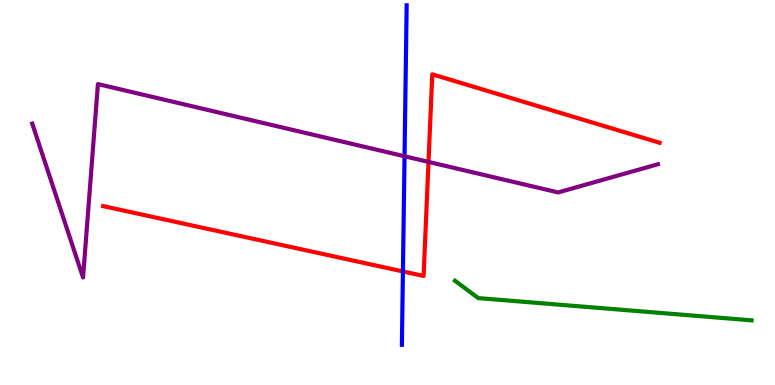[{'lines': ['blue', 'red'], 'intersections': [{'x': 5.2, 'y': 2.95}]}, {'lines': ['green', 'red'], 'intersections': []}, {'lines': ['purple', 'red'], 'intersections': [{'x': 5.53, 'y': 5.79}]}, {'lines': ['blue', 'green'], 'intersections': []}, {'lines': ['blue', 'purple'], 'intersections': [{'x': 5.22, 'y': 5.94}]}, {'lines': ['green', 'purple'], 'intersections': []}]